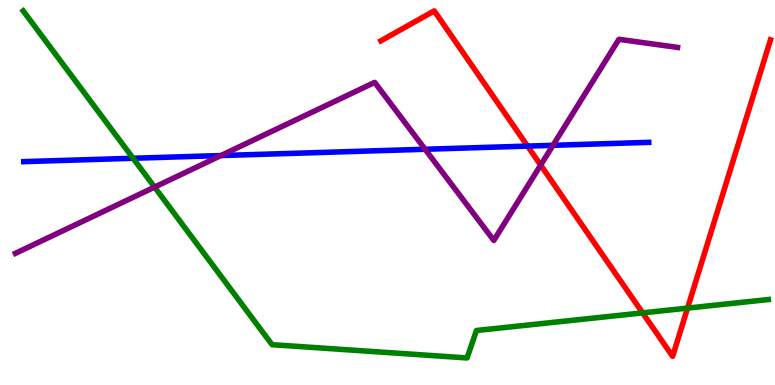[{'lines': ['blue', 'red'], 'intersections': [{'x': 6.81, 'y': 6.21}]}, {'lines': ['green', 'red'], 'intersections': [{'x': 8.29, 'y': 1.87}, {'x': 8.87, 'y': 2.0}]}, {'lines': ['purple', 'red'], 'intersections': [{'x': 6.98, 'y': 5.71}]}, {'lines': ['blue', 'green'], 'intersections': [{'x': 1.72, 'y': 5.89}]}, {'lines': ['blue', 'purple'], 'intersections': [{'x': 2.85, 'y': 5.96}, {'x': 5.49, 'y': 6.12}, {'x': 7.14, 'y': 6.23}]}, {'lines': ['green', 'purple'], 'intersections': [{'x': 1.99, 'y': 5.14}]}]